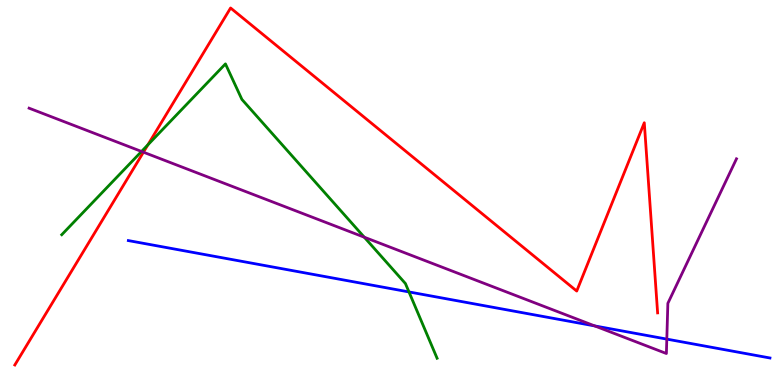[{'lines': ['blue', 'red'], 'intersections': []}, {'lines': ['green', 'red'], 'intersections': [{'x': 1.91, 'y': 6.24}]}, {'lines': ['purple', 'red'], 'intersections': [{'x': 1.85, 'y': 6.05}]}, {'lines': ['blue', 'green'], 'intersections': [{'x': 5.28, 'y': 2.42}]}, {'lines': ['blue', 'purple'], 'intersections': [{'x': 7.67, 'y': 1.53}, {'x': 8.6, 'y': 1.19}]}, {'lines': ['green', 'purple'], 'intersections': [{'x': 1.83, 'y': 6.07}, {'x': 4.7, 'y': 3.84}]}]